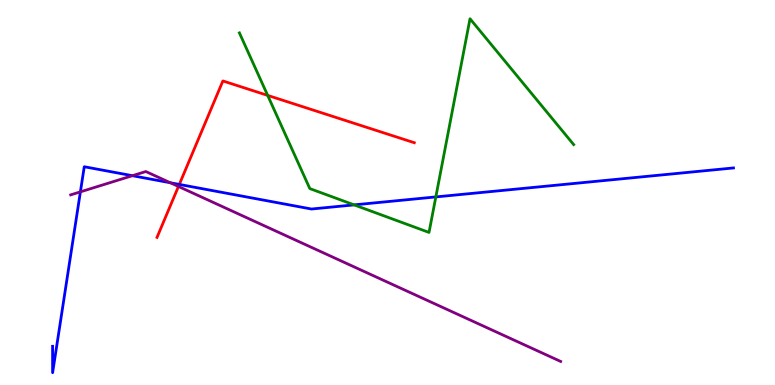[{'lines': ['blue', 'red'], 'intersections': [{'x': 2.31, 'y': 5.21}]}, {'lines': ['green', 'red'], 'intersections': [{'x': 3.45, 'y': 7.52}]}, {'lines': ['purple', 'red'], 'intersections': [{'x': 2.3, 'y': 5.16}]}, {'lines': ['blue', 'green'], 'intersections': [{'x': 4.57, 'y': 4.68}, {'x': 5.62, 'y': 4.89}]}, {'lines': ['blue', 'purple'], 'intersections': [{'x': 1.04, 'y': 5.02}, {'x': 1.71, 'y': 5.44}, {'x': 2.2, 'y': 5.25}]}, {'lines': ['green', 'purple'], 'intersections': []}]